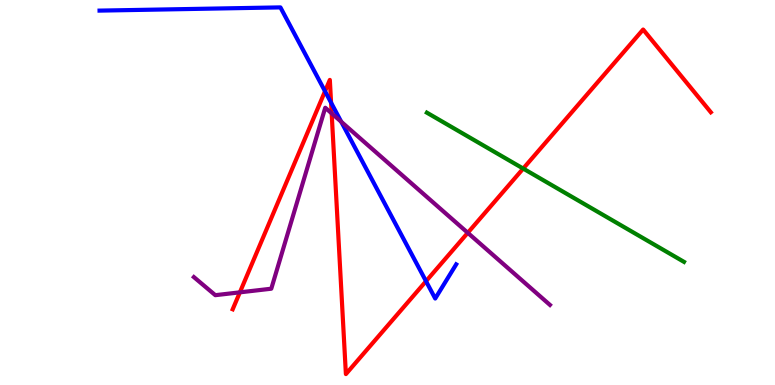[{'lines': ['blue', 'red'], 'intersections': [{'x': 4.19, 'y': 7.63}, {'x': 4.27, 'y': 7.33}, {'x': 5.5, 'y': 2.7}]}, {'lines': ['green', 'red'], 'intersections': [{'x': 6.75, 'y': 5.62}]}, {'lines': ['purple', 'red'], 'intersections': [{'x': 3.1, 'y': 2.41}, {'x': 4.28, 'y': 7.06}, {'x': 6.04, 'y': 3.95}]}, {'lines': ['blue', 'green'], 'intersections': []}, {'lines': ['blue', 'purple'], 'intersections': [{'x': 4.4, 'y': 6.84}]}, {'lines': ['green', 'purple'], 'intersections': []}]